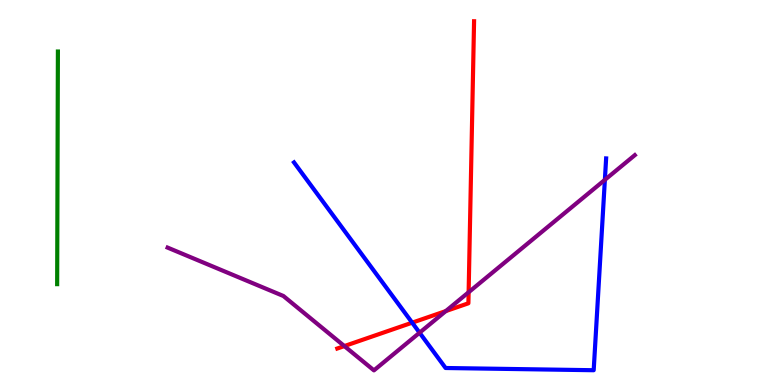[{'lines': ['blue', 'red'], 'intersections': [{'x': 5.32, 'y': 1.62}]}, {'lines': ['green', 'red'], 'intersections': []}, {'lines': ['purple', 'red'], 'intersections': [{'x': 4.44, 'y': 1.01}, {'x': 5.75, 'y': 1.92}, {'x': 6.05, 'y': 2.41}]}, {'lines': ['blue', 'green'], 'intersections': []}, {'lines': ['blue', 'purple'], 'intersections': [{'x': 5.41, 'y': 1.36}, {'x': 7.8, 'y': 5.33}]}, {'lines': ['green', 'purple'], 'intersections': []}]